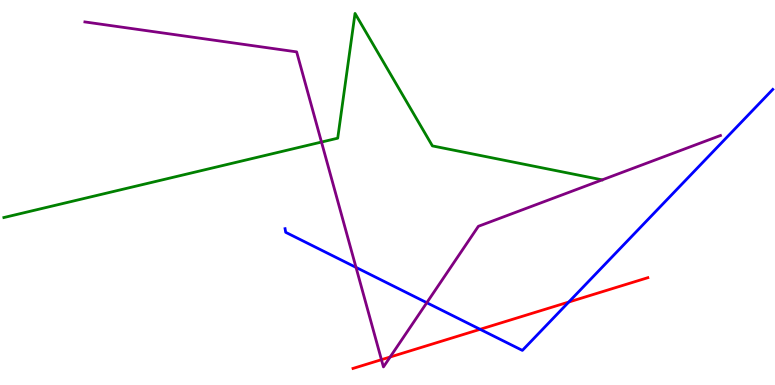[{'lines': ['blue', 'red'], 'intersections': [{'x': 6.2, 'y': 1.45}, {'x': 7.34, 'y': 2.16}]}, {'lines': ['green', 'red'], 'intersections': []}, {'lines': ['purple', 'red'], 'intersections': [{'x': 4.92, 'y': 0.658}, {'x': 5.03, 'y': 0.727}]}, {'lines': ['blue', 'green'], 'intersections': []}, {'lines': ['blue', 'purple'], 'intersections': [{'x': 4.59, 'y': 3.05}, {'x': 5.51, 'y': 2.14}]}, {'lines': ['green', 'purple'], 'intersections': [{'x': 4.15, 'y': 6.31}]}]